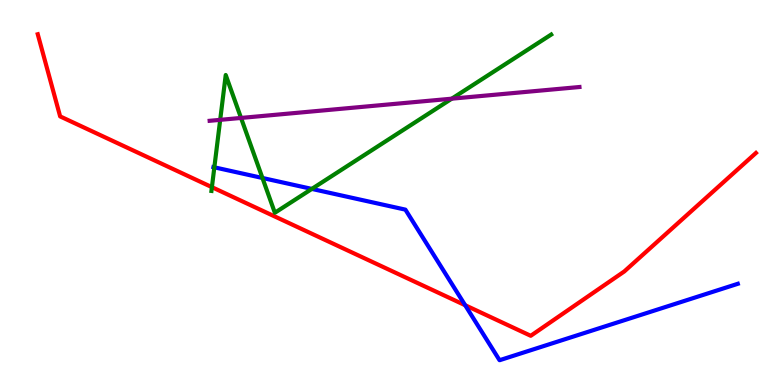[{'lines': ['blue', 'red'], 'intersections': [{'x': 6.0, 'y': 2.07}]}, {'lines': ['green', 'red'], 'intersections': [{'x': 2.73, 'y': 5.14}]}, {'lines': ['purple', 'red'], 'intersections': []}, {'lines': ['blue', 'green'], 'intersections': [{'x': 2.77, 'y': 5.65}, {'x': 3.39, 'y': 5.38}, {'x': 4.02, 'y': 5.09}]}, {'lines': ['blue', 'purple'], 'intersections': []}, {'lines': ['green', 'purple'], 'intersections': [{'x': 2.84, 'y': 6.89}, {'x': 3.11, 'y': 6.94}, {'x': 5.83, 'y': 7.44}]}]